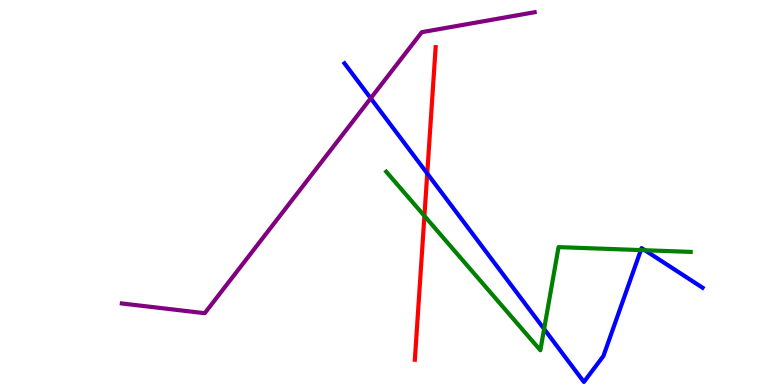[{'lines': ['blue', 'red'], 'intersections': [{'x': 5.51, 'y': 5.49}]}, {'lines': ['green', 'red'], 'intersections': [{'x': 5.48, 'y': 4.39}]}, {'lines': ['purple', 'red'], 'intersections': []}, {'lines': ['blue', 'green'], 'intersections': [{'x': 7.02, 'y': 1.45}, {'x': 8.27, 'y': 3.5}, {'x': 8.32, 'y': 3.5}]}, {'lines': ['blue', 'purple'], 'intersections': [{'x': 4.78, 'y': 7.45}]}, {'lines': ['green', 'purple'], 'intersections': []}]